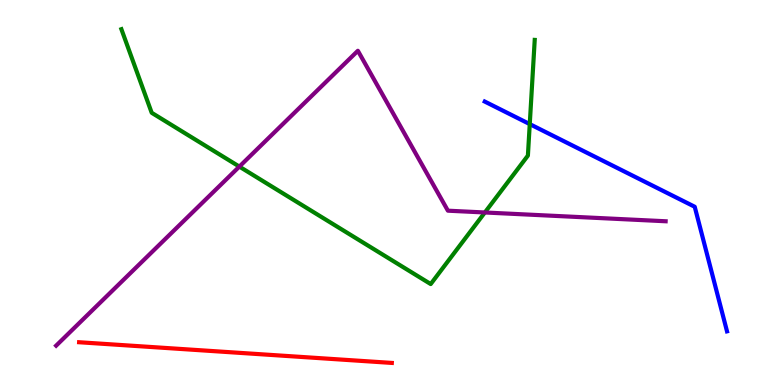[{'lines': ['blue', 'red'], 'intersections': []}, {'lines': ['green', 'red'], 'intersections': []}, {'lines': ['purple', 'red'], 'intersections': []}, {'lines': ['blue', 'green'], 'intersections': [{'x': 6.84, 'y': 6.78}]}, {'lines': ['blue', 'purple'], 'intersections': []}, {'lines': ['green', 'purple'], 'intersections': [{'x': 3.09, 'y': 5.67}, {'x': 6.26, 'y': 4.48}]}]